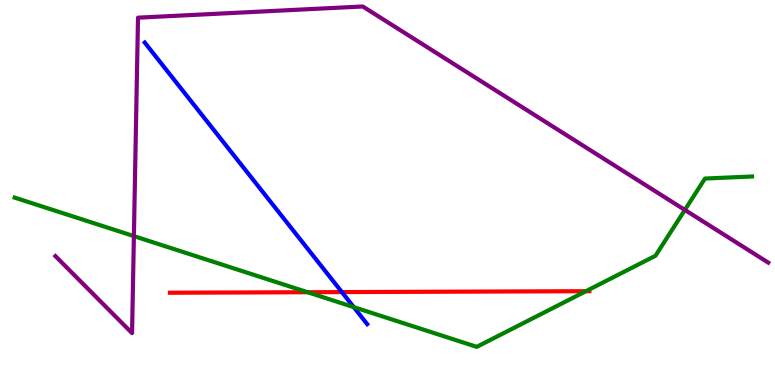[{'lines': ['blue', 'red'], 'intersections': [{'x': 4.41, 'y': 2.41}]}, {'lines': ['green', 'red'], 'intersections': [{'x': 3.97, 'y': 2.41}, {'x': 7.56, 'y': 2.44}]}, {'lines': ['purple', 'red'], 'intersections': []}, {'lines': ['blue', 'green'], 'intersections': [{'x': 4.56, 'y': 2.02}]}, {'lines': ['blue', 'purple'], 'intersections': []}, {'lines': ['green', 'purple'], 'intersections': [{'x': 1.73, 'y': 3.87}, {'x': 8.84, 'y': 4.55}]}]